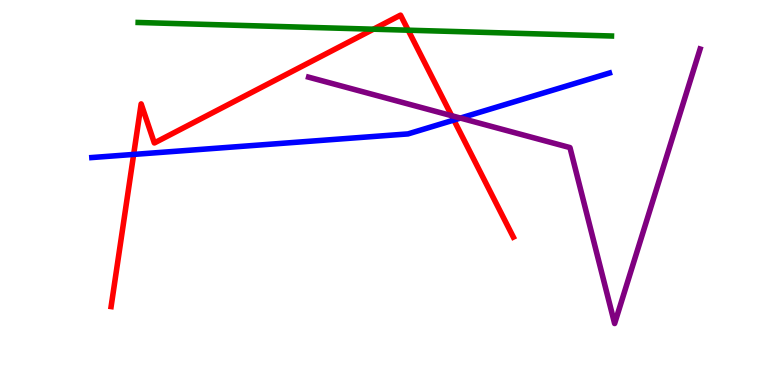[{'lines': ['blue', 'red'], 'intersections': [{'x': 1.72, 'y': 5.99}, {'x': 5.86, 'y': 6.88}]}, {'lines': ['green', 'red'], 'intersections': [{'x': 4.82, 'y': 9.24}, {'x': 5.27, 'y': 9.22}]}, {'lines': ['purple', 'red'], 'intersections': [{'x': 5.83, 'y': 6.99}]}, {'lines': ['blue', 'green'], 'intersections': []}, {'lines': ['blue', 'purple'], 'intersections': [{'x': 5.94, 'y': 6.93}]}, {'lines': ['green', 'purple'], 'intersections': []}]